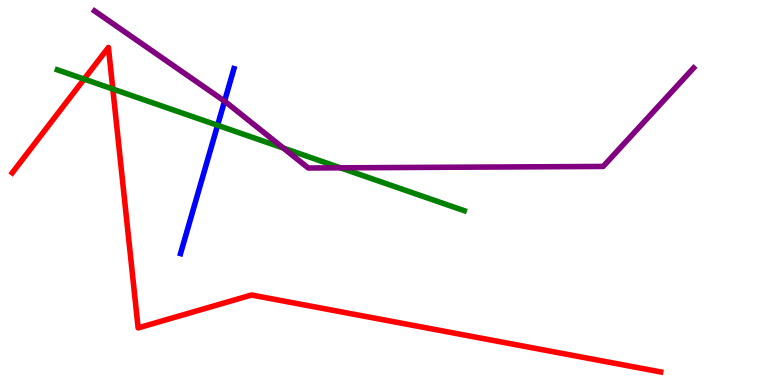[{'lines': ['blue', 'red'], 'intersections': []}, {'lines': ['green', 'red'], 'intersections': [{'x': 1.09, 'y': 7.95}, {'x': 1.46, 'y': 7.69}]}, {'lines': ['purple', 'red'], 'intersections': []}, {'lines': ['blue', 'green'], 'intersections': [{'x': 2.81, 'y': 6.75}]}, {'lines': ['blue', 'purple'], 'intersections': [{'x': 2.9, 'y': 7.37}]}, {'lines': ['green', 'purple'], 'intersections': [{'x': 3.66, 'y': 6.15}, {'x': 4.39, 'y': 5.64}]}]